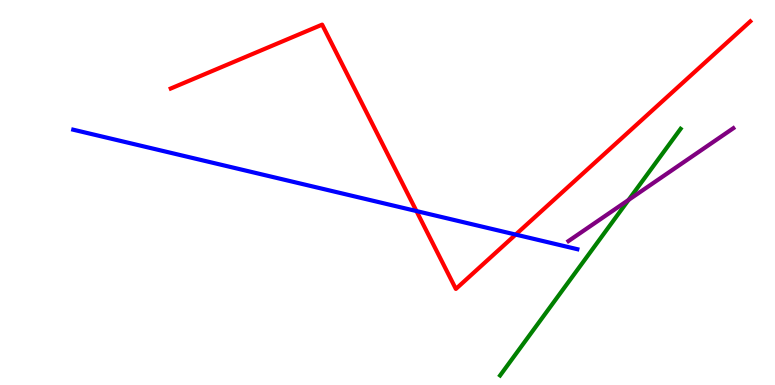[{'lines': ['blue', 'red'], 'intersections': [{'x': 5.37, 'y': 4.52}, {'x': 6.65, 'y': 3.91}]}, {'lines': ['green', 'red'], 'intersections': []}, {'lines': ['purple', 'red'], 'intersections': []}, {'lines': ['blue', 'green'], 'intersections': []}, {'lines': ['blue', 'purple'], 'intersections': []}, {'lines': ['green', 'purple'], 'intersections': [{'x': 8.11, 'y': 4.81}]}]